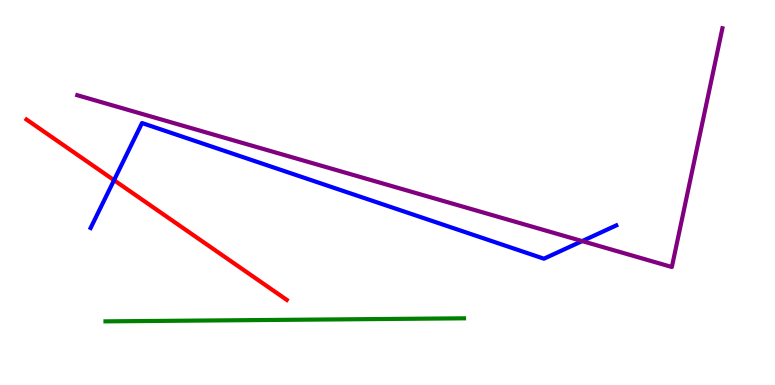[{'lines': ['blue', 'red'], 'intersections': [{'x': 1.47, 'y': 5.32}]}, {'lines': ['green', 'red'], 'intersections': []}, {'lines': ['purple', 'red'], 'intersections': []}, {'lines': ['blue', 'green'], 'intersections': []}, {'lines': ['blue', 'purple'], 'intersections': [{'x': 7.51, 'y': 3.74}]}, {'lines': ['green', 'purple'], 'intersections': []}]